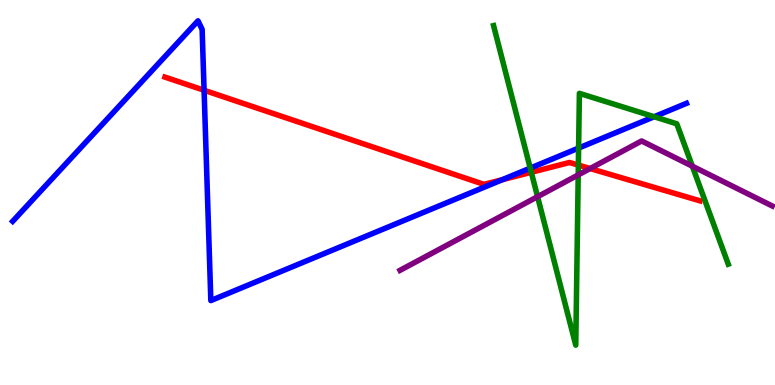[{'lines': ['blue', 'red'], 'intersections': [{'x': 2.63, 'y': 7.66}, {'x': 6.48, 'y': 5.33}]}, {'lines': ['green', 'red'], 'intersections': [{'x': 6.86, 'y': 5.53}, {'x': 7.46, 'y': 5.71}]}, {'lines': ['purple', 'red'], 'intersections': [{'x': 7.61, 'y': 5.62}]}, {'lines': ['blue', 'green'], 'intersections': [{'x': 6.84, 'y': 5.63}, {'x': 7.47, 'y': 6.15}, {'x': 8.44, 'y': 6.97}]}, {'lines': ['blue', 'purple'], 'intersections': []}, {'lines': ['green', 'purple'], 'intersections': [{'x': 6.94, 'y': 4.89}, {'x': 7.46, 'y': 5.46}, {'x': 8.93, 'y': 5.68}]}]